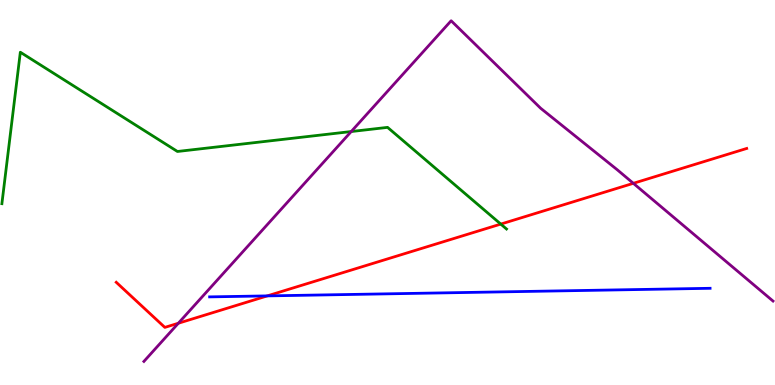[{'lines': ['blue', 'red'], 'intersections': [{'x': 3.45, 'y': 2.31}]}, {'lines': ['green', 'red'], 'intersections': [{'x': 6.46, 'y': 4.18}]}, {'lines': ['purple', 'red'], 'intersections': [{'x': 2.3, 'y': 1.6}, {'x': 8.17, 'y': 5.24}]}, {'lines': ['blue', 'green'], 'intersections': []}, {'lines': ['blue', 'purple'], 'intersections': []}, {'lines': ['green', 'purple'], 'intersections': [{'x': 4.53, 'y': 6.58}]}]